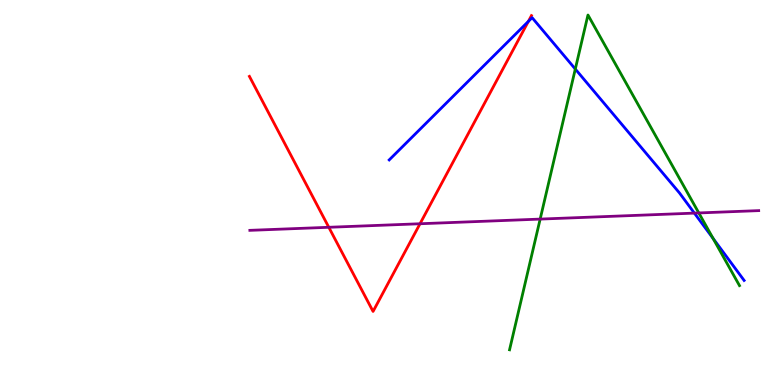[{'lines': ['blue', 'red'], 'intersections': [{'x': 6.82, 'y': 9.44}]}, {'lines': ['green', 'red'], 'intersections': []}, {'lines': ['purple', 'red'], 'intersections': [{'x': 4.24, 'y': 4.1}, {'x': 5.42, 'y': 4.19}]}, {'lines': ['blue', 'green'], 'intersections': [{'x': 7.42, 'y': 8.21}, {'x': 9.2, 'y': 3.81}]}, {'lines': ['blue', 'purple'], 'intersections': [{'x': 8.96, 'y': 4.46}]}, {'lines': ['green', 'purple'], 'intersections': [{'x': 6.97, 'y': 4.31}, {'x': 9.02, 'y': 4.47}]}]